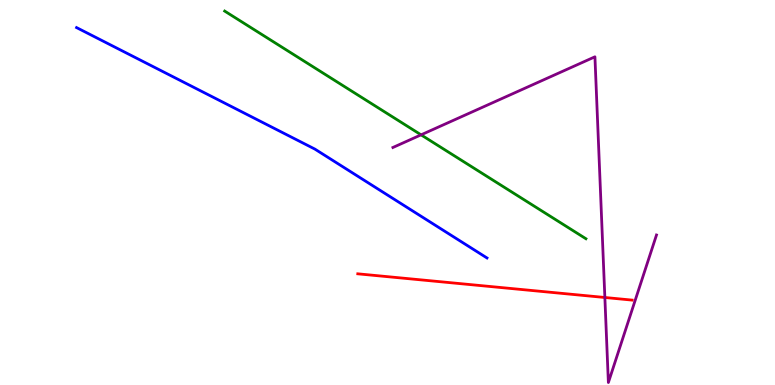[{'lines': ['blue', 'red'], 'intersections': []}, {'lines': ['green', 'red'], 'intersections': []}, {'lines': ['purple', 'red'], 'intersections': [{'x': 7.8, 'y': 2.27}]}, {'lines': ['blue', 'green'], 'intersections': []}, {'lines': ['blue', 'purple'], 'intersections': []}, {'lines': ['green', 'purple'], 'intersections': [{'x': 5.43, 'y': 6.5}]}]